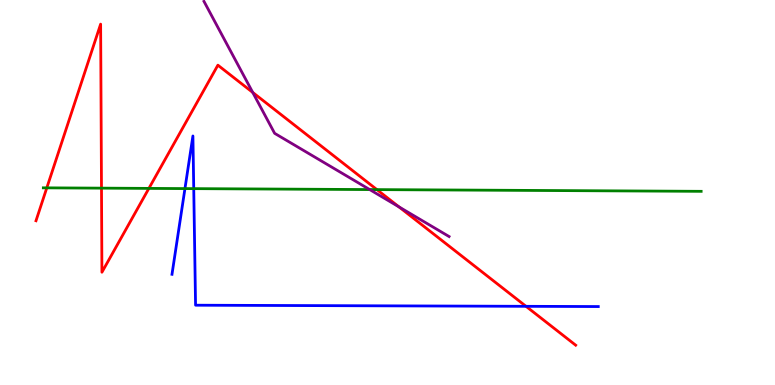[{'lines': ['blue', 'red'], 'intersections': [{'x': 6.79, 'y': 2.04}]}, {'lines': ['green', 'red'], 'intersections': [{'x': 0.604, 'y': 5.12}, {'x': 1.31, 'y': 5.11}, {'x': 1.92, 'y': 5.11}, {'x': 4.86, 'y': 5.08}]}, {'lines': ['purple', 'red'], 'intersections': [{'x': 3.26, 'y': 7.6}, {'x': 5.15, 'y': 4.63}]}, {'lines': ['blue', 'green'], 'intersections': [{'x': 2.39, 'y': 5.1}, {'x': 2.5, 'y': 5.1}]}, {'lines': ['blue', 'purple'], 'intersections': []}, {'lines': ['green', 'purple'], 'intersections': [{'x': 4.77, 'y': 5.08}]}]